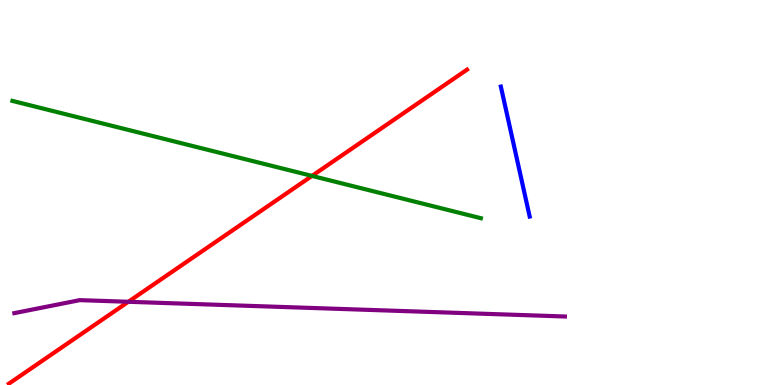[{'lines': ['blue', 'red'], 'intersections': []}, {'lines': ['green', 'red'], 'intersections': [{'x': 4.03, 'y': 5.43}]}, {'lines': ['purple', 'red'], 'intersections': [{'x': 1.66, 'y': 2.16}]}, {'lines': ['blue', 'green'], 'intersections': []}, {'lines': ['blue', 'purple'], 'intersections': []}, {'lines': ['green', 'purple'], 'intersections': []}]